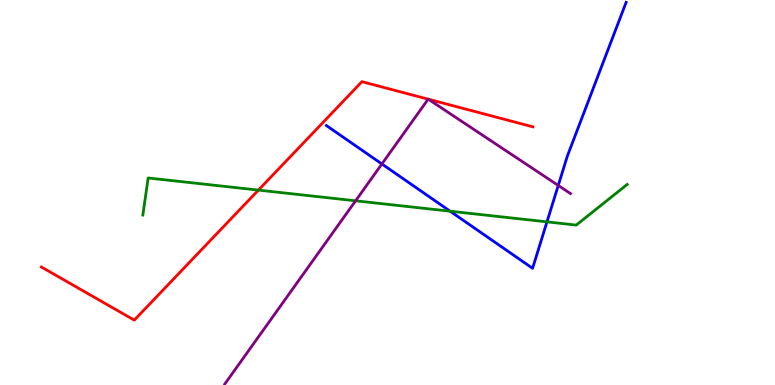[{'lines': ['blue', 'red'], 'intersections': []}, {'lines': ['green', 'red'], 'intersections': [{'x': 3.33, 'y': 5.06}]}, {'lines': ['purple', 'red'], 'intersections': [{'x': 5.52, 'y': 7.42}, {'x': 5.53, 'y': 7.42}]}, {'lines': ['blue', 'green'], 'intersections': [{'x': 5.81, 'y': 4.51}, {'x': 7.06, 'y': 4.24}]}, {'lines': ['blue', 'purple'], 'intersections': [{'x': 4.93, 'y': 5.74}, {'x': 7.2, 'y': 5.18}]}, {'lines': ['green', 'purple'], 'intersections': [{'x': 4.59, 'y': 4.78}]}]